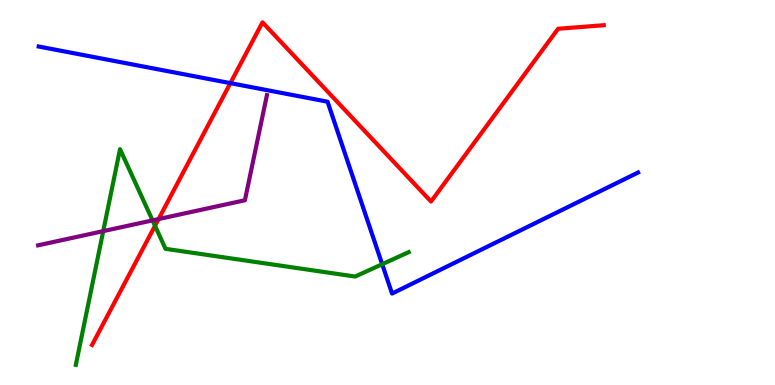[{'lines': ['blue', 'red'], 'intersections': [{'x': 2.97, 'y': 7.84}]}, {'lines': ['green', 'red'], 'intersections': [{'x': 2.0, 'y': 4.14}]}, {'lines': ['purple', 'red'], 'intersections': [{'x': 2.05, 'y': 4.31}]}, {'lines': ['blue', 'green'], 'intersections': [{'x': 4.93, 'y': 3.14}]}, {'lines': ['blue', 'purple'], 'intersections': []}, {'lines': ['green', 'purple'], 'intersections': [{'x': 1.33, 'y': 4.0}, {'x': 1.97, 'y': 4.28}]}]